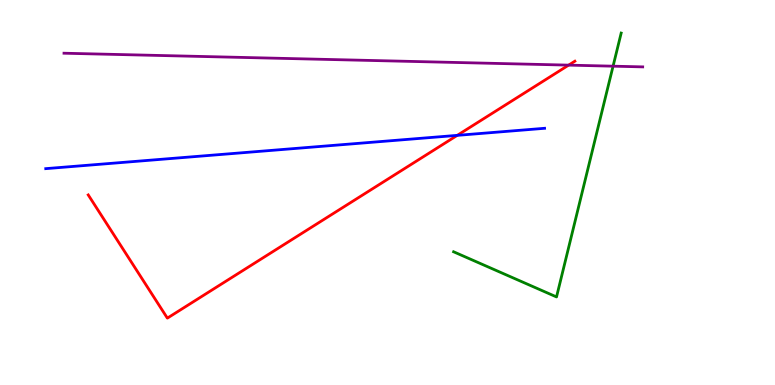[{'lines': ['blue', 'red'], 'intersections': [{'x': 5.9, 'y': 6.48}]}, {'lines': ['green', 'red'], 'intersections': []}, {'lines': ['purple', 'red'], 'intersections': [{'x': 7.34, 'y': 8.31}]}, {'lines': ['blue', 'green'], 'intersections': []}, {'lines': ['blue', 'purple'], 'intersections': []}, {'lines': ['green', 'purple'], 'intersections': [{'x': 7.91, 'y': 8.28}]}]